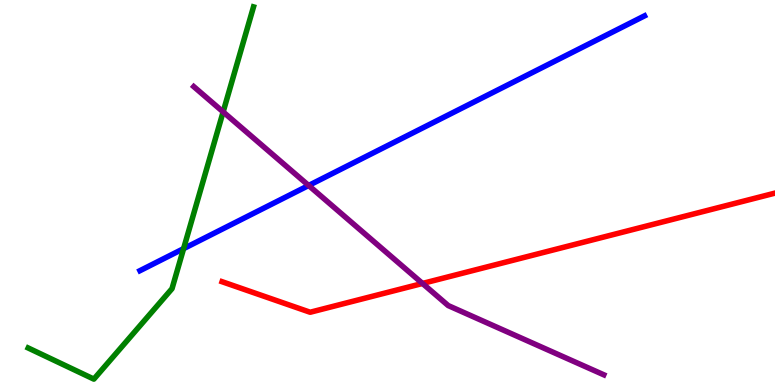[{'lines': ['blue', 'red'], 'intersections': []}, {'lines': ['green', 'red'], 'intersections': []}, {'lines': ['purple', 'red'], 'intersections': [{'x': 5.45, 'y': 2.64}]}, {'lines': ['blue', 'green'], 'intersections': [{'x': 2.37, 'y': 3.54}]}, {'lines': ['blue', 'purple'], 'intersections': [{'x': 3.98, 'y': 5.18}]}, {'lines': ['green', 'purple'], 'intersections': [{'x': 2.88, 'y': 7.09}]}]